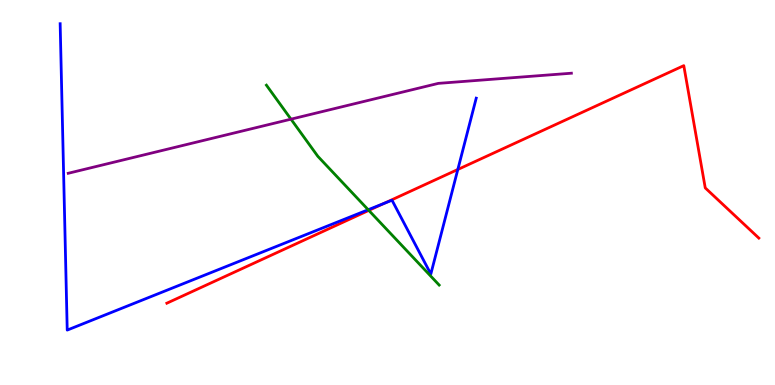[{'lines': ['blue', 'red'], 'intersections': [{'x': 4.95, 'y': 4.72}, {'x': 5.91, 'y': 5.6}]}, {'lines': ['green', 'red'], 'intersections': [{'x': 4.76, 'y': 4.54}]}, {'lines': ['purple', 'red'], 'intersections': []}, {'lines': ['blue', 'green'], 'intersections': [{'x': 4.75, 'y': 4.55}]}, {'lines': ['blue', 'purple'], 'intersections': []}, {'lines': ['green', 'purple'], 'intersections': [{'x': 3.75, 'y': 6.9}]}]